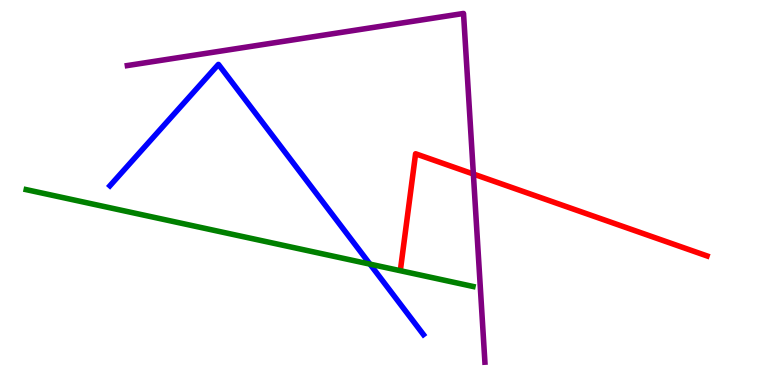[{'lines': ['blue', 'red'], 'intersections': []}, {'lines': ['green', 'red'], 'intersections': []}, {'lines': ['purple', 'red'], 'intersections': [{'x': 6.11, 'y': 5.48}]}, {'lines': ['blue', 'green'], 'intersections': [{'x': 4.77, 'y': 3.14}]}, {'lines': ['blue', 'purple'], 'intersections': []}, {'lines': ['green', 'purple'], 'intersections': []}]